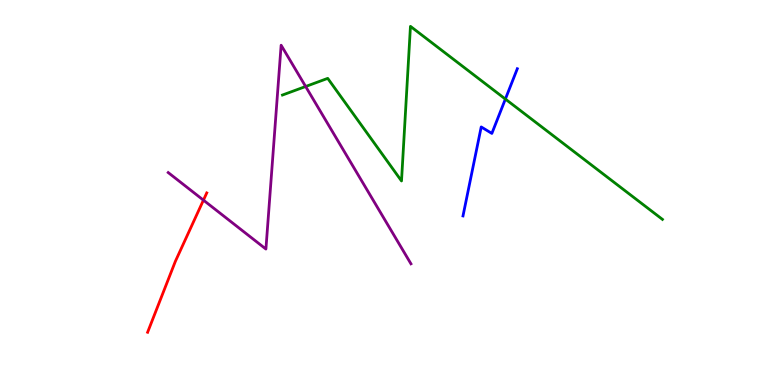[{'lines': ['blue', 'red'], 'intersections': []}, {'lines': ['green', 'red'], 'intersections': []}, {'lines': ['purple', 'red'], 'intersections': [{'x': 2.62, 'y': 4.8}]}, {'lines': ['blue', 'green'], 'intersections': [{'x': 6.52, 'y': 7.43}]}, {'lines': ['blue', 'purple'], 'intersections': []}, {'lines': ['green', 'purple'], 'intersections': [{'x': 3.94, 'y': 7.75}]}]